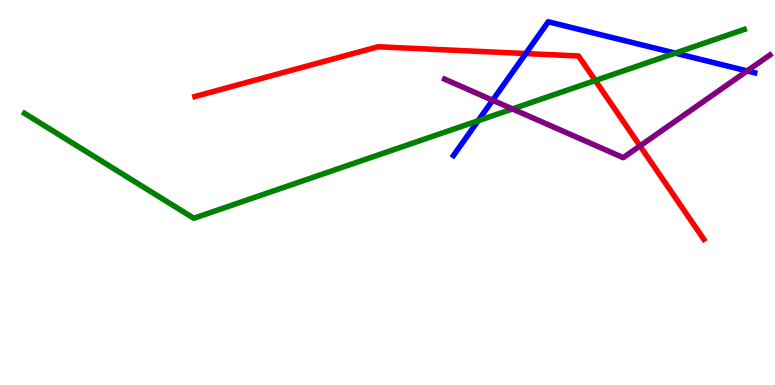[{'lines': ['blue', 'red'], 'intersections': [{'x': 6.78, 'y': 8.61}]}, {'lines': ['green', 'red'], 'intersections': [{'x': 7.68, 'y': 7.91}]}, {'lines': ['purple', 'red'], 'intersections': [{'x': 8.26, 'y': 6.21}]}, {'lines': ['blue', 'green'], 'intersections': [{'x': 6.17, 'y': 6.86}, {'x': 8.71, 'y': 8.62}]}, {'lines': ['blue', 'purple'], 'intersections': [{'x': 6.36, 'y': 7.4}, {'x': 9.64, 'y': 8.16}]}, {'lines': ['green', 'purple'], 'intersections': [{'x': 6.61, 'y': 7.17}]}]